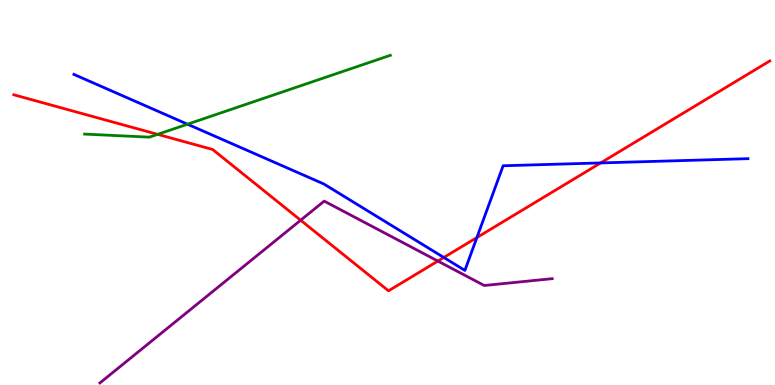[{'lines': ['blue', 'red'], 'intersections': [{'x': 5.73, 'y': 3.31}, {'x': 6.15, 'y': 3.83}, {'x': 7.75, 'y': 5.77}]}, {'lines': ['green', 'red'], 'intersections': [{'x': 2.03, 'y': 6.51}]}, {'lines': ['purple', 'red'], 'intersections': [{'x': 3.88, 'y': 4.28}, {'x': 5.65, 'y': 3.22}]}, {'lines': ['blue', 'green'], 'intersections': [{'x': 2.42, 'y': 6.77}]}, {'lines': ['blue', 'purple'], 'intersections': []}, {'lines': ['green', 'purple'], 'intersections': []}]